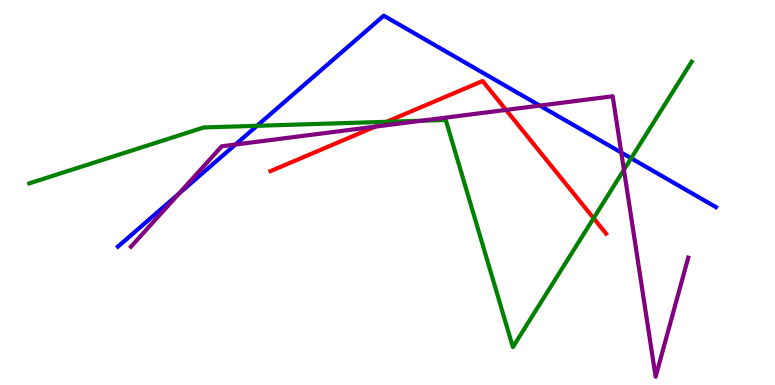[{'lines': ['blue', 'red'], 'intersections': []}, {'lines': ['green', 'red'], 'intersections': [{'x': 4.99, 'y': 6.84}, {'x': 7.66, 'y': 4.33}]}, {'lines': ['purple', 'red'], 'intersections': [{'x': 4.84, 'y': 6.71}, {'x': 6.53, 'y': 7.14}]}, {'lines': ['blue', 'green'], 'intersections': [{'x': 3.32, 'y': 6.73}, {'x': 8.14, 'y': 5.89}]}, {'lines': ['blue', 'purple'], 'intersections': [{'x': 2.31, 'y': 4.97}, {'x': 3.04, 'y': 6.25}, {'x': 6.97, 'y': 7.26}, {'x': 8.02, 'y': 6.04}]}, {'lines': ['green', 'purple'], 'intersections': [{'x': 5.44, 'y': 6.86}, {'x': 8.05, 'y': 5.59}]}]